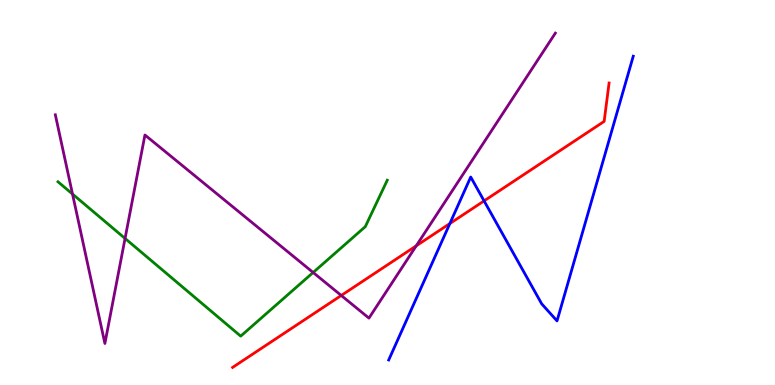[{'lines': ['blue', 'red'], 'intersections': [{'x': 5.8, 'y': 4.19}, {'x': 6.25, 'y': 4.78}]}, {'lines': ['green', 'red'], 'intersections': []}, {'lines': ['purple', 'red'], 'intersections': [{'x': 4.4, 'y': 2.33}, {'x': 5.37, 'y': 3.62}]}, {'lines': ['blue', 'green'], 'intersections': []}, {'lines': ['blue', 'purple'], 'intersections': []}, {'lines': ['green', 'purple'], 'intersections': [{'x': 0.936, 'y': 4.96}, {'x': 1.61, 'y': 3.81}, {'x': 4.04, 'y': 2.92}]}]